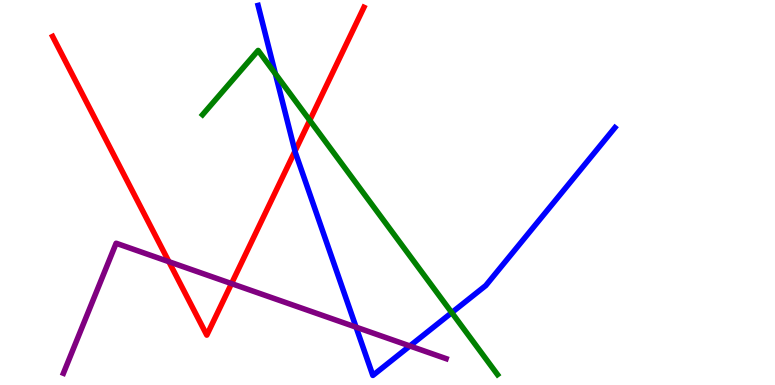[{'lines': ['blue', 'red'], 'intersections': [{'x': 3.81, 'y': 6.07}]}, {'lines': ['green', 'red'], 'intersections': [{'x': 4.0, 'y': 6.87}]}, {'lines': ['purple', 'red'], 'intersections': [{'x': 2.18, 'y': 3.2}, {'x': 2.99, 'y': 2.63}]}, {'lines': ['blue', 'green'], 'intersections': [{'x': 3.55, 'y': 8.08}, {'x': 5.83, 'y': 1.88}]}, {'lines': ['blue', 'purple'], 'intersections': [{'x': 4.59, 'y': 1.5}, {'x': 5.29, 'y': 1.01}]}, {'lines': ['green', 'purple'], 'intersections': []}]